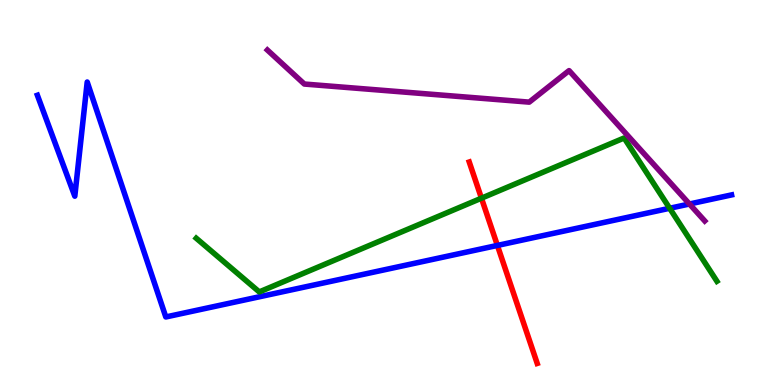[{'lines': ['blue', 'red'], 'intersections': [{'x': 6.42, 'y': 3.63}]}, {'lines': ['green', 'red'], 'intersections': [{'x': 6.21, 'y': 4.85}]}, {'lines': ['purple', 'red'], 'intersections': []}, {'lines': ['blue', 'green'], 'intersections': [{'x': 8.64, 'y': 4.59}]}, {'lines': ['blue', 'purple'], 'intersections': [{'x': 8.9, 'y': 4.7}]}, {'lines': ['green', 'purple'], 'intersections': []}]